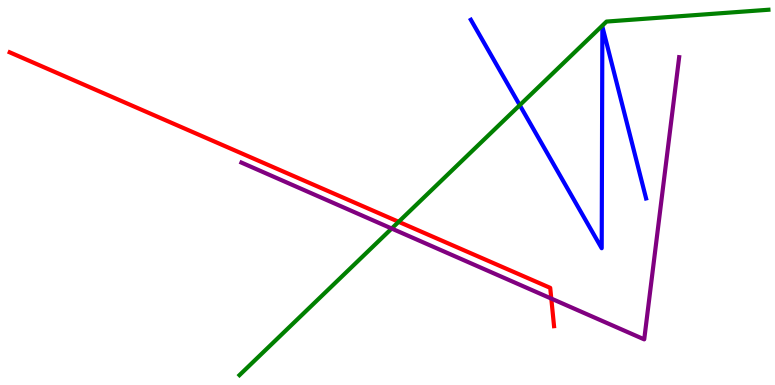[{'lines': ['blue', 'red'], 'intersections': []}, {'lines': ['green', 'red'], 'intersections': [{'x': 5.14, 'y': 4.24}]}, {'lines': ['purple', 'red'], 'intersections': [{'x': 7.11, 'y': 2.24}]}, {'lines': ['blue', 'green'], 'intersections': [{'x': 6.71, 'y': 7.27}]}, {'lines': ['blue', 'purple'], 'intersections': []}, {'lines': ['green', 'purple'], 'intersections': [{'x': 5.05, 'y': 4.06}]}]